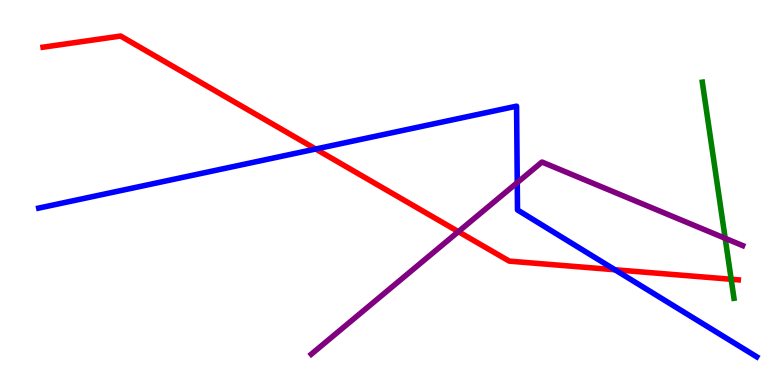[{'lines': ['blue', 'red'], 'intersections': [{'x': 4.07, 'y': 6.13}, {'x': 7.93, 'y': 2.99}]}, {'lines': ['green', 'red'], 'intersections': [{'x': 9.43, 'y': 2.75}]}, {'lines': ['purple', 'red'], 'intersections': [{'x': 5.91, 'y': 3.98}]}, {'lines': ['blue', 'green'], 'intersections': []}, {'lines': ['blue', 'purple'], 'intersections': [{'x': 6.67, 'y': 5.26}]}, {'lines': ['green', 'purple'], 'intersections': [{'x': 9.36, 'y': 3.81}]}]